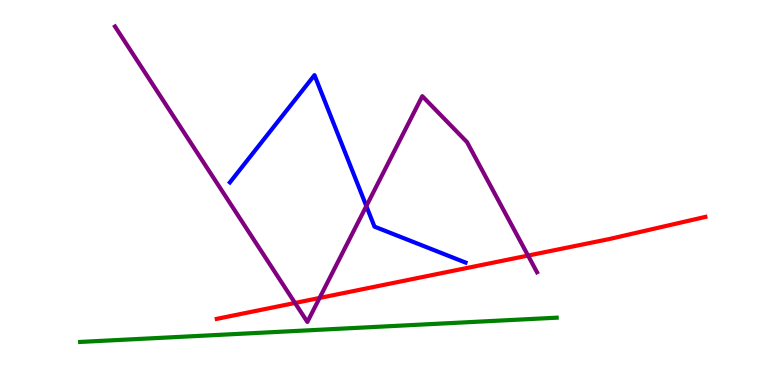[{'lines': ['blue', 'red'], 'intersections': []}, {'lines': ['green', 'red'], 'intersections': []}, {'lines': ['purple', 'red'], 'intersections': [{'x': 3.81, 'y': 2.13}, {'x': 4.12, 'y': 2.26}, {'x': 6.81, 'y': 3.36}]}, {'lines': ['blue', 'green'], 'intersections': []}, {'lines': ['blue', 'purple'], 'intersections': [{'x': 4.73, 'y': 4.65}]}, {'lines': ['green', 'purple'], 'intersections': []}]